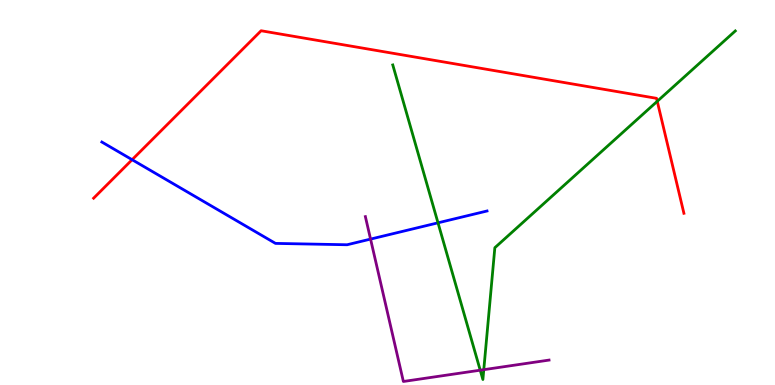[{'lines': ['blue', 'red'], 'intersections': [{'x': 1.7, 'y': 5.85}]}, {'lines': ['green', 'red'], 'intersections': [{'x': 8.48, 'y': 7.37}]}, {'lines': ['purple', 'red'], 'intersections': []}, {'lines': ['blue', 'green'], 'intersections': [{'x': 5.65, 'y': 4.21}]}, {'lines': ['blue', 'purple'], 'intersections': [{'x': 4.78, 'y': 3.79}]}, {'lines': ['green', 'purple'], 'intersections': [{'x': 6.2, 'y': 0.385}, {'x': 6.24, 'y': 0.398}]}]